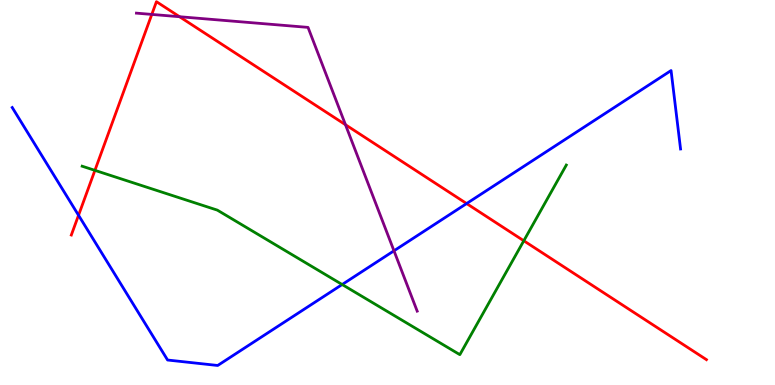[{'lines': ['blue', 'red'], 'intersections': [{'x': 1.01, 'y': 4.41}, {'x': 6.02, 'y': 4.71}]}, {'lines': ['green', 'red'], 'intersections': [{'x': 1.22, 'y': 5.58}, {'x': 6.76, 'y': 3.75}]}, {'lines': ['purple', 'red'], 'intersections': [{'x': 1.96, 'y': 9.63}, {'x': 2.32, 'y': 9.57}, {'x': 4.46, 'y': 6.76}]}, {'lines': ['blue', 'green'], 'intersections': [{'x': 4.41, 'y': 2.61}]}, {'lines': ['blue', 'purple'], 'intersections': [{'x': 5.08, 'y': 3.49}]}, {'lines': ['green', 'purple'], 'intersections': []}]